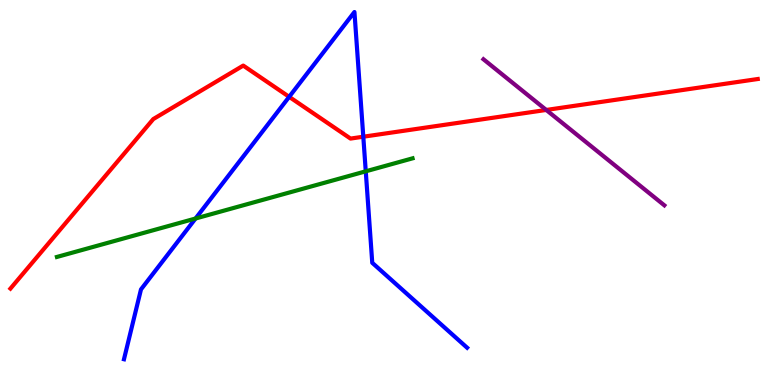[{'lines': ['blue', 'red'], 'intersections': [{'x': 3.73, 'y': 7.48}, {'x': 4.69, 'y': 6.45}]}, {'lines': ['green', 'red'], 'intersections': []}, {'lines': ['purple', 'red'], 'intersections': [{'x': 7.05, 'y': 7.14}]}, {'lines': ['blue', 'green'], 'intersections': [{'x': 2.52, 'y': 4.32}, {'x': 4.72, 'y': 5.55}]}, {'lines': ['blue', 'purple'], 'intersections': []}, {'lines': ['green', 'purple'], 'intersections': []}]